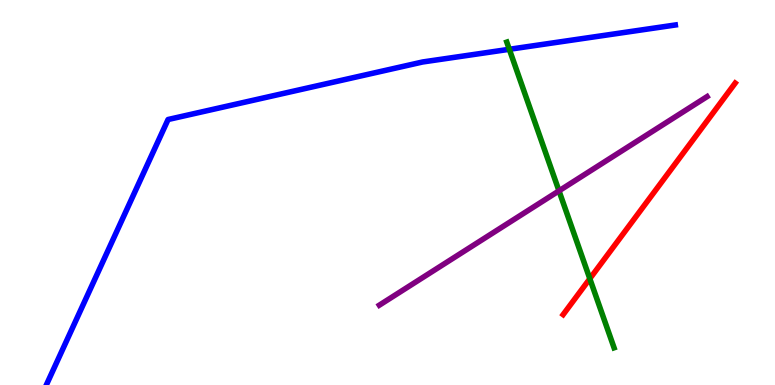[{'lines': ['blue', 'red'], 'intersections': []}, {'lines': ['green', 'red'], 'intersections': [{'x': 7.61, 'y': 2.76}]}, {'lines': ['purple', 'red'], 'intersections': []}, {'lines': ['blue', 'green'], 'intersections': [{'x': 6.57, 'y': 8.72}]}, {'lines': ['blue', 'purple'], 'intersections': []}, {'lines': ['green', 'purple'], 'intersections': [{'x': 7.21, 'y': 5.04}]}]